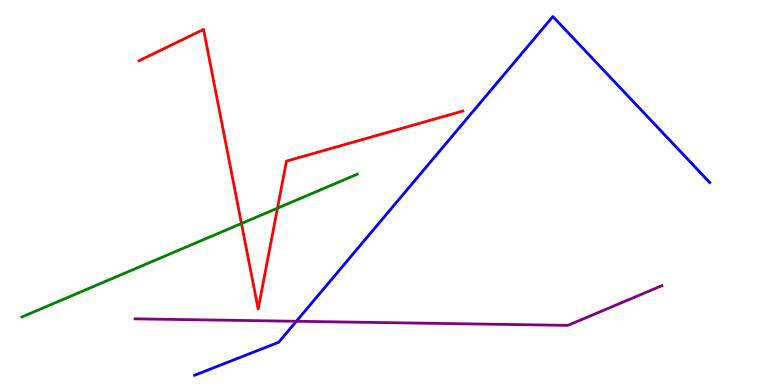[{'lines': ['blue', 'red'], 'intersections': []}, {'lines': ['green', 'red'], 'intersections': [{'x': 3.12, 'y': 4.19}, {'x': 3.58, 'y': 4.59}]}, {'lines': ['purple', 'red'], 'intersections': []}, {'lines': ['blue', 'green'], 'intersections': []}, {'lines': ['blue', 'purple'], 'intersections': [{'x': 3.82, 'y': 1.66}]}, {'lines': ['green', 'purple'], 'intersections': []}]